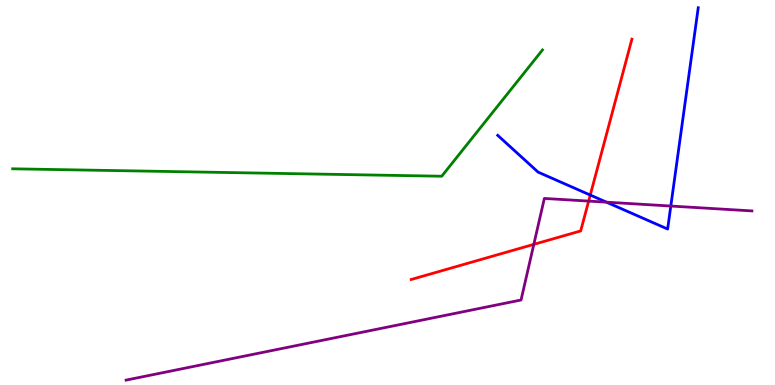[{'lines': ['blue', 'red'], 'intersections': [{'x': 7.62, 'y': 4.93}]}, {'lines': ['green', 'red'], 'intersections': []}, {'lines': ['purple', 'red'], 'intersections': [{'x': 6.89, 'y': 3.65}, {'x': 7.6, 'y': 4.78}]}, {'lines': ['blue', 'green'], 'intersections': []}, {'lines': ['blue', 'purple'], 'intersections': [{'x': 7.83, 'y': 4.75}, {'x': 8.66, 'y': 4.65}]}, {'lines': ['green', 'purple'], 'intersections': []}]